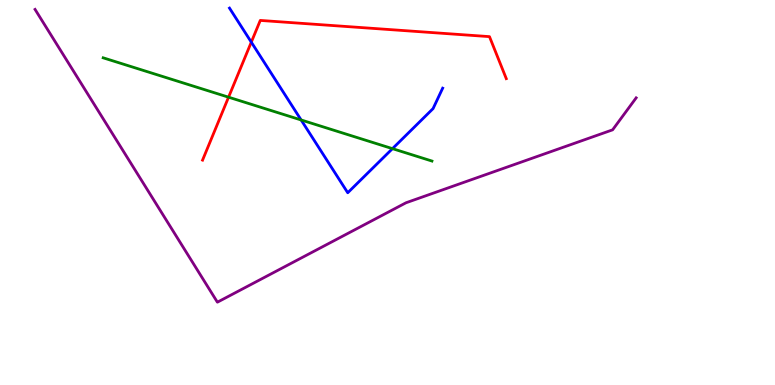[{'lines': ['blue', 'red'], 'intersections': [{'x': 3.24, 'y': 8.91}]}, {'lines': ['green', 'red'], 'intersections': [{'x': 2.95, 'y': 7.48}]}, {'lines': ['purple', 'red'], 'intersections': []}, {'lines': ['blue', 'green'], 'intersections': [{'x': 3.89, 'y': 6.88}, {'x': 5.06, 'y': 6.14}]}, {'lines': ['blue', 'purple'], 'intersections': []}, {'lines': ['green', 'purple'], 'intersections': []}]